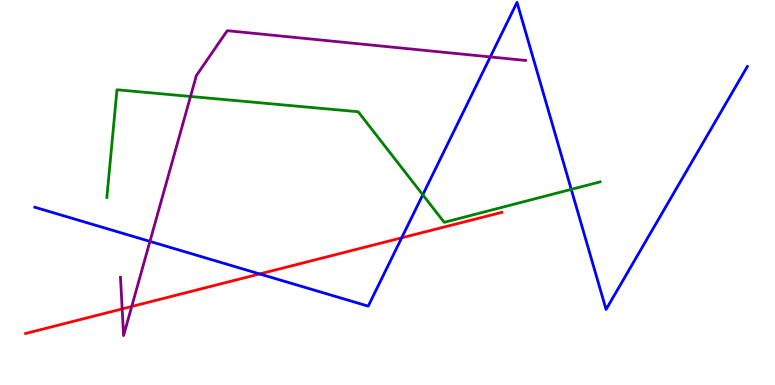[{'lines': ['blue', 'red'], 'intersections': [{'x': 3.35, 'y': 2.88}, {'x': 5.18, 'y': 3.82}]}, {'lines': ['green', 'red'], 'intersections': []}, {'lines': ['purple', 'red'], 'intersections': [{'x': 1.58, 'y': 1.98}, {'x': 1.7, 'y': 2.04}]}, {'lines': ['blue', 'green'], 'intersections': [{'x': 5.46, 'y': 4.94}, {'x': 7.37, 'y': 5.08}]}, {'lines': ['blue', 'purple'], 'intersections': [{'x': 1.93, 'y': 3.73}, {'x': 6.33, 'y': 8.52}]}, {'lines': ['green', 'purple'], 'intersections': [{'x': 2.46, 'y': 7.49}]}]